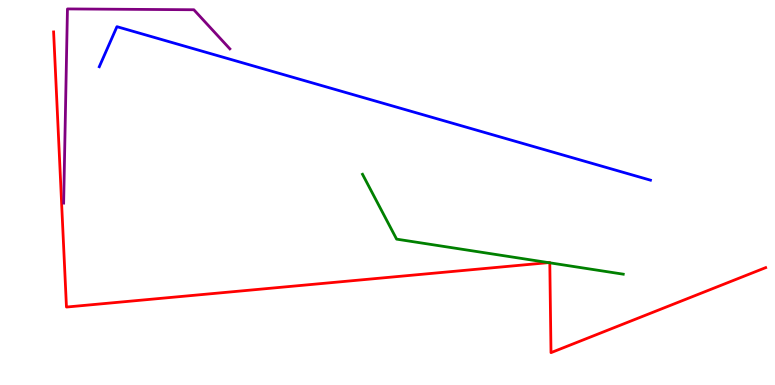[{'lines': ['blue', 'red'], 'intersections': []}, {'lines': ['green', 'red'], 'intersections': [{'x': 7.08, 'y': 3.18}, {'x': 7.09, 'y': 3.17}]}, {'lines': ['purple', 'red'], 'intersections': []}, {'lines': ['blue', 'green'], 'intersections': []}, {'lines': ['blue', 'purple'], 'intersections': []}, {'lines': ['green', 'purple'], 'intersections': []}]